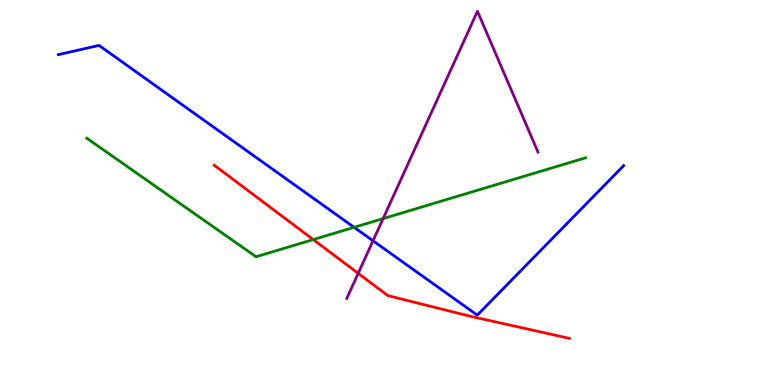[{'lines': ['blue', 'red'], 'intersections': []}, {'lines': ['green', 'red'], 'intersections': [{'x': 4.04, 'y': 3.78}]}, {'lines': ['purple', 'red'], 'intersections': [{'x': 4.62, 'y': 2.9}]}, {'lines': ['blue', 'green'], 'intersections': [{'x': 4.57, 'y': 4.1}]}, {'lines': ['blue', 'purple'], 'intersections': [{'x': 4.81, 'y': 3.75}]}, {'lines': ['green', 'purple'], 'intersections': [{'x': 4.94, 'y': 4.32}]}]